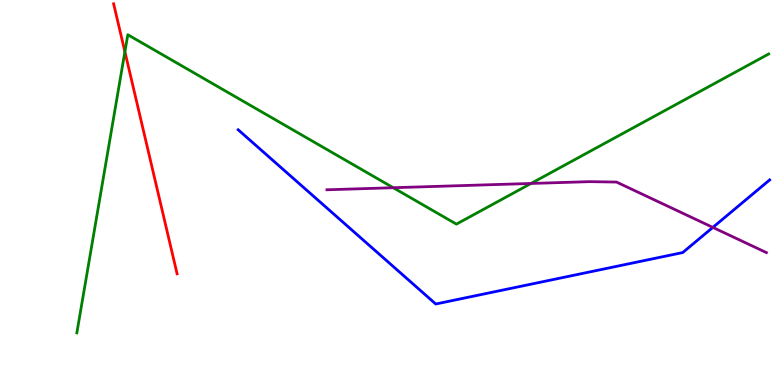[{'lines': ['blue', 'red'], 'intersections': []}, {'lines': ['green', 'red'], 'intersections': [{'x': 1.61, 'y': 8.66}]}, {'lines': ['purple', 'red'], 'intersections': []}, {'lines': ['blue', 'green'], 'intersections': []}, {'lines': ['blue', 'purple'], 'intersections': [{'x': 9.2, 'y': 4.09}]}, {'lines': ['green', 'purple'], 'intersections': [{'x': 5.07, 'y': 5.12}, {'x': 6.85, 'y': 5.23}]}]